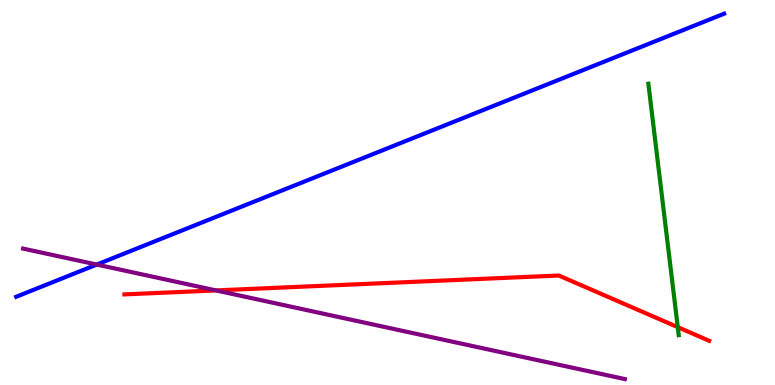[{'lines': ['blue', 'red'], 'intersections': []}, {'lines': ['green', 'red'], 'intersections': [{'x': 8.75, 'y': 1.5}]}, {'lines': ['purple', 'red'], 'intersections': [{'x': 2.79, 'y': 2.46}]}, {'lines': ['blue', 'green'], 'intersections': []}, {'lines': ['blue', 'purple'], 'intersections': [{'x': 1.25, 'y': 3.13}]}, {'lines': ['green', 'purple'], 'intersections': []}]